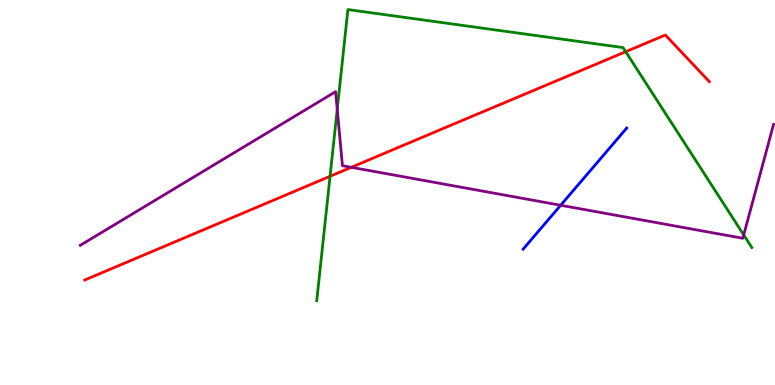[{'lines': ['blue', 'red'], 'intersections': []}, {'lines': ['green', 'red'], 'intersections': [{'x': 4.26, 'y': 5.42}, {'x': 8.07, 'y': 8.66}]}, {'lines': ['purple', 'red'], 'intersections': [{'x': 4.53, 'y': 5.65}]}, {'lines': ['blue', 'green'], 'intersections': []}, {'lines': ['blue', 'purple'], 'intersections': [{'x': 7.23, 'y': 4.67}]}, {'lines': ['green', 'purple'], 'intersections': [{'x': 4.35, 'y': 7.16}, {'x': 9.6, 'y': 3.9}]}]